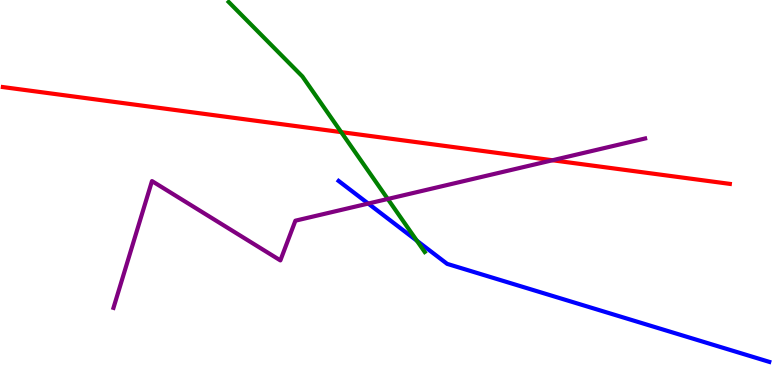[{'lines': ['blue', 'red'], 'intersections': []}, {'lines': ['green', 'red'], 'intersections': [{'x': 4.4, 'y': 6.57}]}, {'lines': ['purple', 'red'], 'intersections': [{'x': 7.13, 'y': 5.84}]}, {'lines': ['blue', 'green'], 'intersections': [{'x': 5.38, 'y': 3.75}]}, {'lines': ['blue', 'purple'], 'intersections': [{'x': 4.75, 'y': 4.71}]}, {'lines': ['green', 'purple'], 'intersections': [{'x': 5.0, 'y': 4.83}]}]